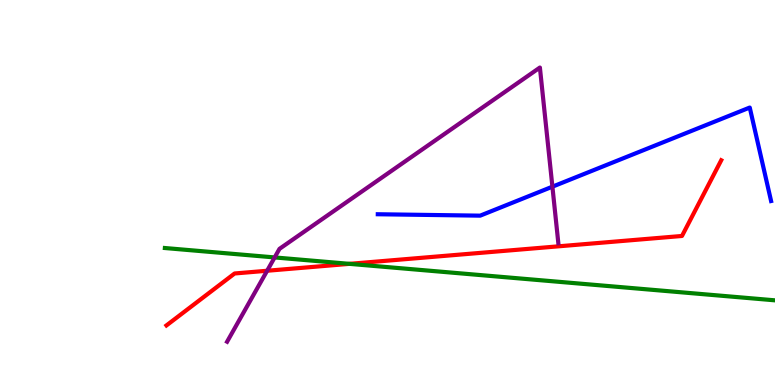[{'lines': ['blue', 'red'], 'intersections': []}, {'lines': ['green', 'red'], 'intersections': [{'x': 4.51, 'y': 3.15}]}, {'lines': ['purple', 'red'], 'intersections': [{'x': 3.45, 'y': 2.97}]}, {'lines': ['blue', 'green'], 'intersections': []}, {'lines': ['blue', 'purple'], 'intersections': [{'x': 7.13, 'y': 5.15}]}, {'lines': ['green', 'purple'], 'intersections': [{'x': 3.54, 'y': 3.31}]}]